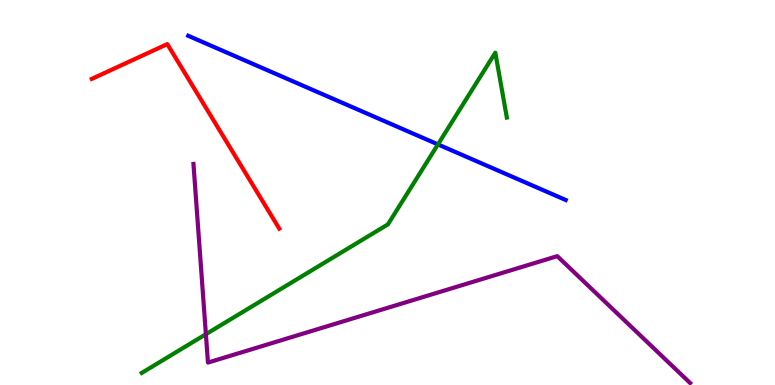[{'lines': ['blue', 'red'], 'intersections': []}, {'lines': ['green', 'red'], 'intersections': []}, {'lines': ['purple', 'red'], 'intersections': []}, {'lines': ['blue', 'green'], 'intersections': [{'x': 5.65, 'y': 6.25}]}, {'lines': ['blue', 'purple'], 'intersections': []}, {'lines': ['green', 'purple'], 'intersections': [{'x': 2.66, 'y': 1.32}]}]